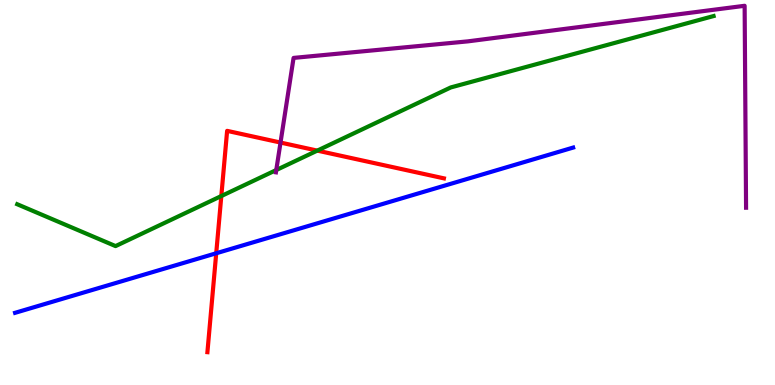[{'lines': ['blue', 'red'], 'intersections': [{'x': 2.79, 'y': 3.42}]}, {'lines': ['green', 'red'], 'intersections': [{'x': 2.86, 'y': 4.91}, {'x': 4.09, 'y': 6.09}]}, {'lines': ['purple', 'red'], 'intersections': [{'x': 3.62, 'y': 6.3}]}, {'lines': ['blue', 'green'], 'intersections': []}, {'lines': ['blue', 'purple'], 'intersections': []}, {'lines': ['green', 'purple'], 'intersections': [{'x': 3.56, 'y': 5.58}]}]